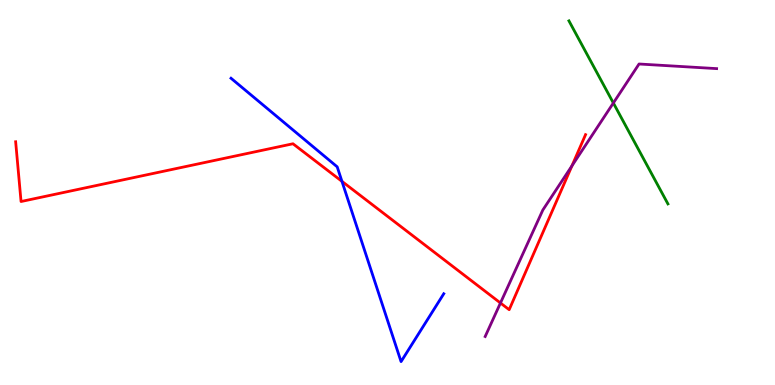[{'lines': ['blue', 'red'], 'intersections': [{'x': 4.41, 'y': 5.29}]}, {'lines': ['green', 'red'], 'intersections': []}, {'lines': ['purple', 'red'], 'intersections': [{'x': 6.46, 'y': 2.13}, {'x': 7.38, 'y': 5.69}]}, {'lines': ['blue', 'green'], 'intersections': []}, {'lines': ['blue', 'purple'], 'intersections': []}, {'lines': ['green', 'purple'], 'intersections': [{'x': 7.91, 'y': 7.32}]}]